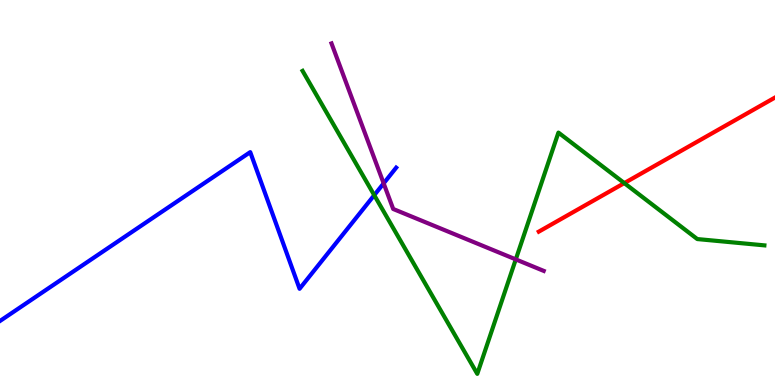[{'lines': ['blue', 'red'], 'intersections': []}, {'lines': ['green', 'red'], 'intersections': [{'x': 8.06, 'y': 5.24}]}, {'lines': ['purple', 'red'], 'intersections': []}, {'lines': ['blue', 'green'], 'intersections': [{'x': 4.83, 'y': 4.93}]}, {'lines': ['blue', 'purple'], 'intersections': [{'x': 4.95, 'y': 5.24}]}, {'lines': ['green', 'purple'], 'intersections': [{'x': 6.66, 'y': 3.26}]}]